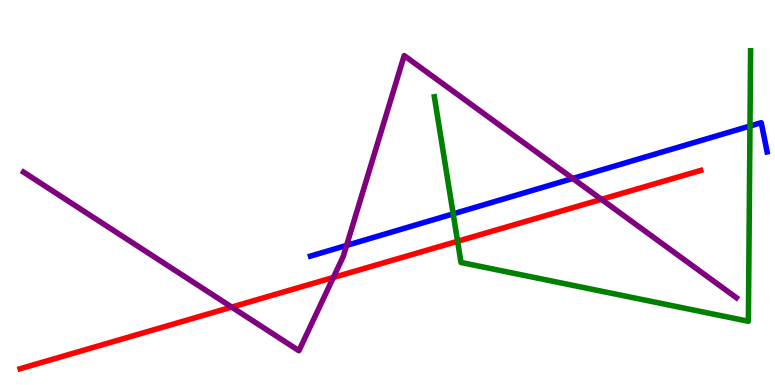[{'lines': ['blue', 'red'], 'intersections': []}, {'lines': ['green', 'red'], 'intersections': [{'x': 5.9, 'y': 3.73}]}, {'lines': ['purple', 'red'], 'intersections': [{'x': 2.99, 'y': 2.02}, {'x': 4.3, 'y': 2.79}, {'x': 7.76, 'y': 4.82}]}, {'lines': ['blue', 'green'], 'intersections': [{'x': 5.85, 'y': 4.44}, {'x': 9.68, 'y': 6.73}]}, {'lines': ['blue', 'purple'], 'intersections': [{'x': 4.47, 'y': 3.63}, {'x': 7.39, 'y': 5.36}]}, {'lines': ['green', 'purple'], 'intersections': []}]